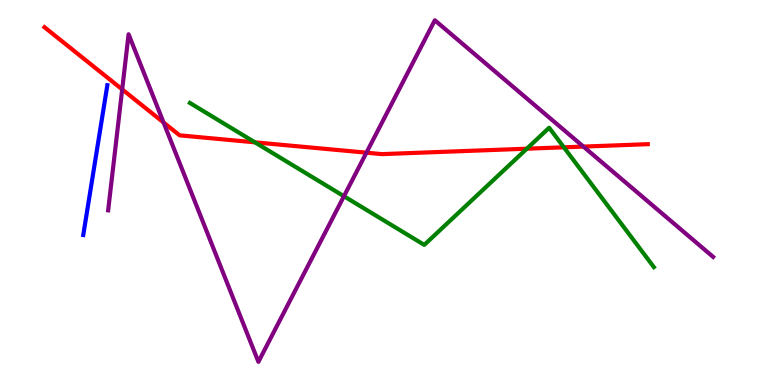[{'lines': ['blue', 'red'], 'intersections': []}, {'lines': ['green', 'red'], 'intersections': [{'x': 3.29, 'y': 6.3}, {'x': 6.8, 'y': 6.14}, {'x': 7.28, 'y': 6.17}]}, {'lines': ['purple', 'red'], 'intersections': [{'x': 1.58, 'y': 7.68}, {'x': 2.11, 'y': 6.82}, {'x': 4.73, 'y': 6.03}, {'x': 7.53, 'y': 6.19}]}, {'lines': ['blue', 'green'], 'intersections': []}, {'lines': ['blue', 'purple'], 'intersections': []}, {'lines': ['green', 'purple'], 'intersections': [{'x': 4.44, 'y': 4.9}]}]